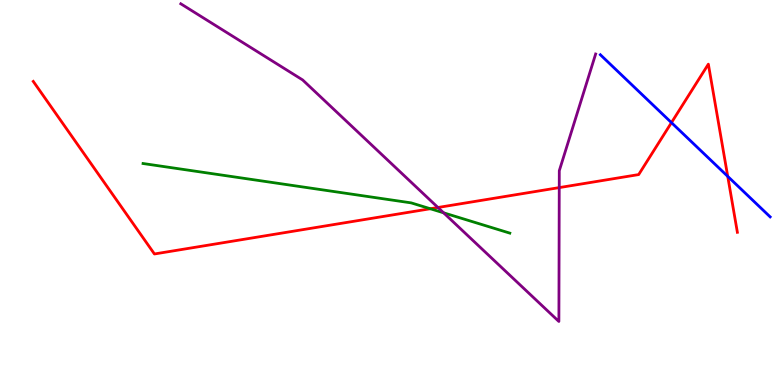[{'lines': ['blue', 'red'], 'intersections': [{'x': 8.66, 'y': 6.81}, {'x': 9.39, 'y': 5.42}]}, {'lines': ['green', 'red'], 'intersections': [{'x': 5.55, 'y': 4.58}]}, {'lines': ['purple', 'red'], 'intersections': [{'x': 5.65, 'y': 4.61}, {'x': 7.22, 'y': 5.13}]}, {'lines': ['blue', 'green'], 'intersections': []}, {'lines': ['blue', 'purple'], 'intersections': []}, {'lines': ['green', 'purple'], 'intersections': [{'x': 5.72, 'y': 4.47}]}]